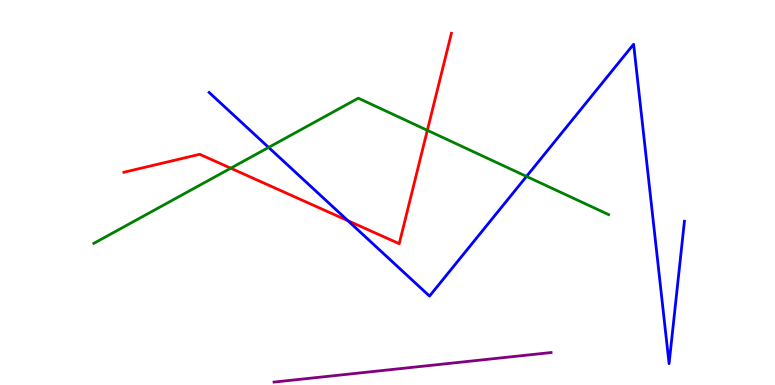[{'lines': ['blue', 'red'], 'intersections': [{'x': 4.49, 'y': 4.27}]}, {'lines': ['green', 'red'], 'intersections': [{'x': 2.98, 'y': 5.63}, {'x': 5.51, 'y': 6.62}]}, {'lines': ['purple', 'red'], 'intersections': []}, {'lines': ['blue', 'green'], 'intersections': [{'x': 3.47, 'y': 6.17}, {'x': 6.79, 'y': 5.42}]}, {'lines': ['blue', 'purple'], 'intersections': []}, {'lines': ['green', 'purple'], 'intersections': []}]